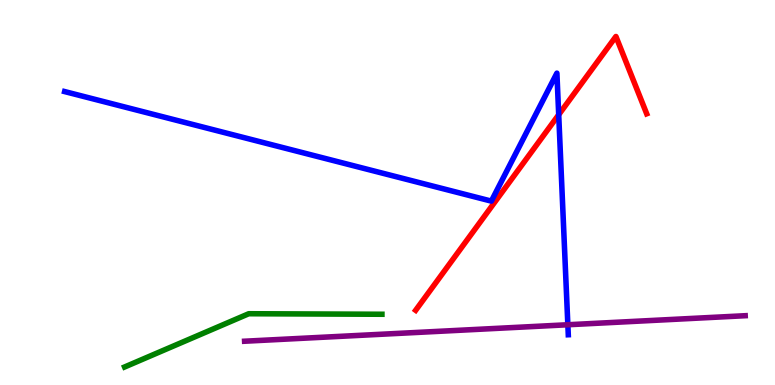[{'lines': ['blue', 'red'], 'intersections': [{'x': 7.21, 'y': 7.02}]}, {'lines': ['green', 'red'], 'intersections': []}, {'lines': ['purple', 'red'], 'intersections': []}, {'lines': ['blue', 'green'], 'intersections': []}, {'lines': ['blue', 'purple'], 'intersections': [{'x': 7.33, 'y': 1.56}]}, {'lines': ['green', 'purple'], 'intersections': []}]